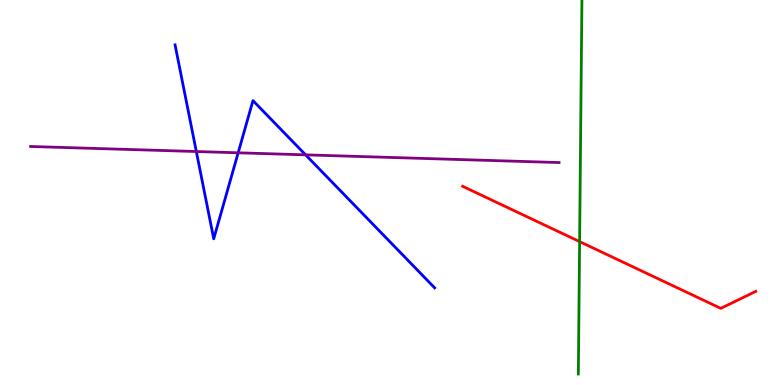[{'lines': ['blue', 'red'], 'intersections': []}, {'lines': ['green', 'red'], 'intersections': [{'x': 7.48, 'y': 3.72}]}, {'lines': ['purple', 'red'], 'intersections': []}, {'lines': ['blue', 'green'], 'intersections': []}, {'lines': ['blue', 'purple'], 'intersections': [{'x': 2.53, 'y': 6.06}, {'x': 3.07, 'y': 6.03}, {'x': 3.94, 'y': 5.98}]}, {'lines': ['green', 'purple'], 'intersections': []}]